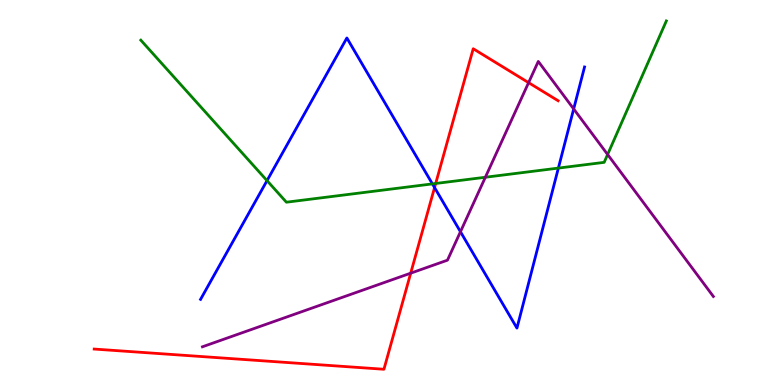[{'lines': ['blue', 'red'], 'intersections': [{'x': 5.61, 'y': 5.13}]}, {'lines': ['green', 'red'], 'intersections': [{'x': 5.62, 'y': 5.23}]}, {'lines': ['purple', 'red'], 'intersections': [{'x': 5.3, 'y': 2.9}, {'x': 6.82, 'y': 7.85}]}, {'lines': ['blue', 'green'], 'intersections': [{'x': 3.45, 'y': 5.31}, {'x': 5.58, 'y': 5.22}, {'x': 7.2, 'y': 5.63}]}, {'lines': ['blue', 'purple'], 'intersections': [{'x': 5.94, 'y': 3.98}, {'x': 7.4, 'y': 7.17}]}, {'lines': ['green', 'purple'], 'intersections': [{'x': 6.26, 'y': 5.4}, {'x': 7.84, 'y': 5.99}]}]